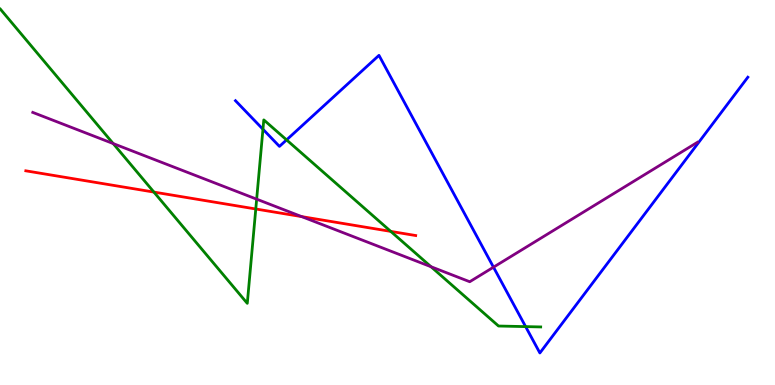[{'lines': ['blue', 'red'], 'intersections': []}, {'lines': ['green', 'red'], 'intersections': [{'x': 1.99, 'y': 5.01}, {'x': 3.3, 'y': 4.57}, {'x': 5.04, 'y': 3.99}]}, {'lines': ['purple', 'red'], 'intersections': [{'x': 3.89, 'y': 4.37}]}, {'lines': ['blue', 'green'], 'intersections': [{'x': 3.39, 'y': 6.64}, {'x': 3.7, 'y': 6.37}, {'x': 6.78, 'y': 1.52}]}, {'lines': ['blue', 'purple'], 'intersections': [{'x': 6.37, 'y': 3.06}]}, {'lines': ['green', 'purple'], 'intersections': [{'x': 1.46, 'y': 6.27}, {'x': 3.31, 'y': 4.83}, {'x': 5.56, 'y': 3.07}]}]